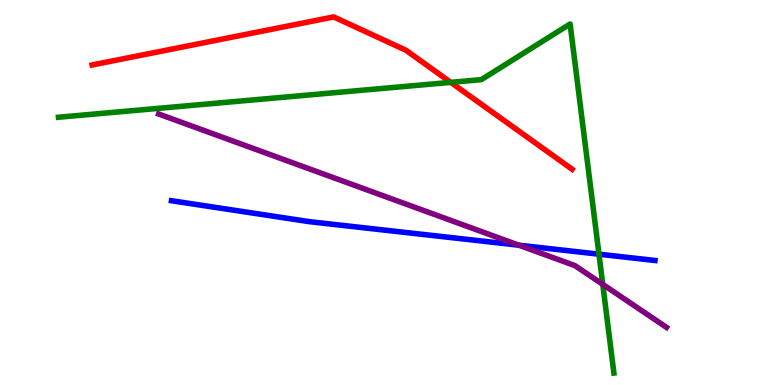[{'lines': ['blue', 'red'], 'intersections': []}, {'lines': ['green', 'red'], 'intersections': [{'x': 5.82, 'y': 7.86}]}, {'lines': ['purple', 'red'], 'intersections': []}, {'lines': ['blue', 'green'], 'intersections': [{'x': 7.73, 'y': 3.4}]}, {'lines': ['blue', 'purple'], 'intersections': [{'x': 6.7, 'y': 3.63}]}, {'lines': ['green', 'purple'], 'intersections': [{'x': 7.78, 'y': 2.61}]}]